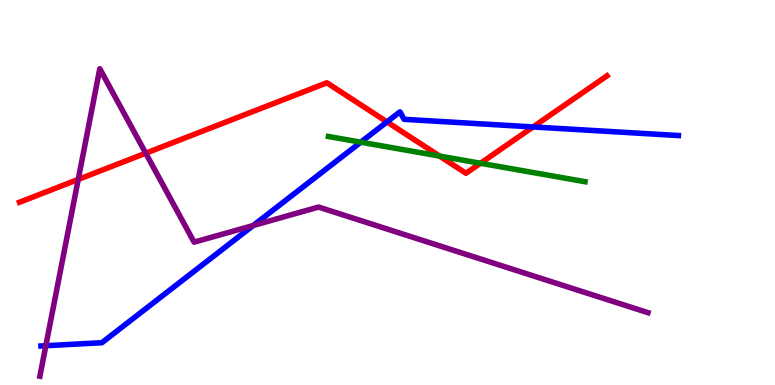[{'lines': ['blue', 'red'], 'intersections': [{'x': 4.99, 'y': 6.83}, {'x': 6.88, 'y': 6.7}]}, {'lines': ['green', 'red'], 'intersections': [{'x': 5.67, 'y': 5.95}, {'x': 6.2, 'y': 5.76}]}, {'lines': ['purple', 'red'], 'intersections': [{'x': 1.01, 'y': 5.34}, {'x': 1.88, 'y': 6.02}]}, {'lines': ['blue', 'green'], 'intersections': [{'x': 4.66, 'y': 6.31}]}, {'lines': ['blue', 'purple'], 'intersections': [{'x': 0.591, 'y': 1.02}, {'x': 3.27, 'y': 4.14}]}, {'lines': ['green', 'purple'], 'intersections': []}]